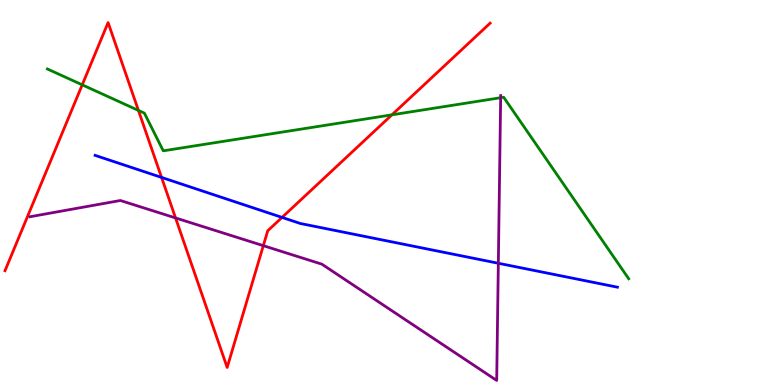[{'lines': ['blue', 'red'], 'intersections': [{'x': 2.08, 'y': 5.39}, {'x': 3.64, 'y': 4.35}]}, {'lines': ['green', 'red'], 'intersections': [{'x': 1.06, 'y': 7.8}, {'x': 1.79, 'y': 7.13}, {'x': 5.06, 'y': 7.02}]}, {'lines': ['purple', 'red'], 'intersections': [{'x': 2.27, 'y': 4.34}, {'x': 3.4, 'y': 3.62}]}, {'lines': ['blue', 'green'], 'intersections': []}, {'lines': ['blue', 'purple'], 'intersections': [{'x': 6.43, 'y': 3.16}]}, {'lines': ['green', 'purple'], 'intersections': [{'x': 6.46, 'y': 7.46}]}]